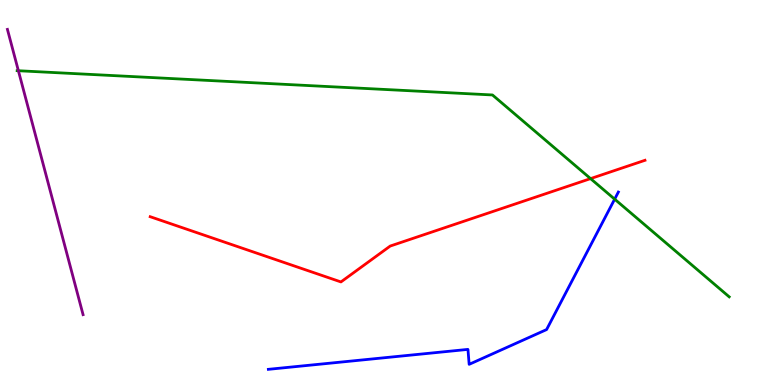[{'lines': ['blue', 'red'], 'intersections': []}, {'lines': ['green', 'red'], 'intersections': [{'x': 7.62, 'y': 5.36}]}, {'lines': ['purple', 'red'], 'intersections': []}, {'lines': ['blue', 'green'], 'intersections': [{'x': 7.93, 'y': 4.83}]}, {'lines': ['blue', 'purple'], 'intersections': []}, {'lines': ['green', 'purple'], 'intersections': [{'x': 0.237, 'y': 8.16}]}]